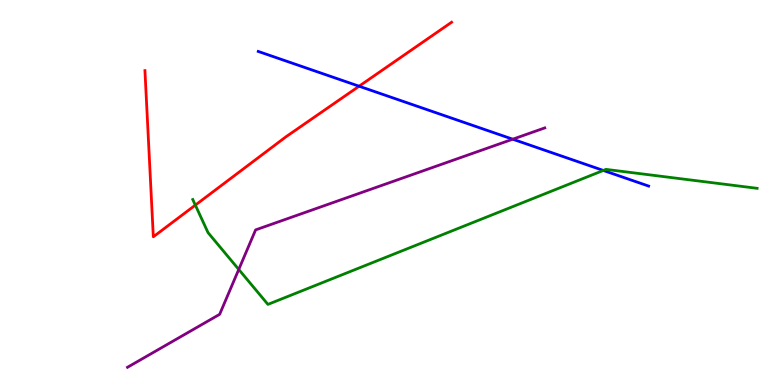[{'lines': ['blue', 'red'], 'intersections': [{'x': 4.63, 'y': 7.76}]}, {'lines': ['green', 'red'], 'intersections': [{'x': 2.52, 'y': 4.67}]}, {'lines': ['purple', 'red'], 'intersections': []}, {'lines': ['blue', 'green'], 'intersections': [{'x': 7.78, 'y': 5.57}]}, {'lines': ['blue', 'purple'], 'intersections': [{'x': 6.62, 'y': 6.38}]}, {'lines': ['green', 'purple'], 'intersections': [{'x': 3.08, 'y': 3.0}]}]